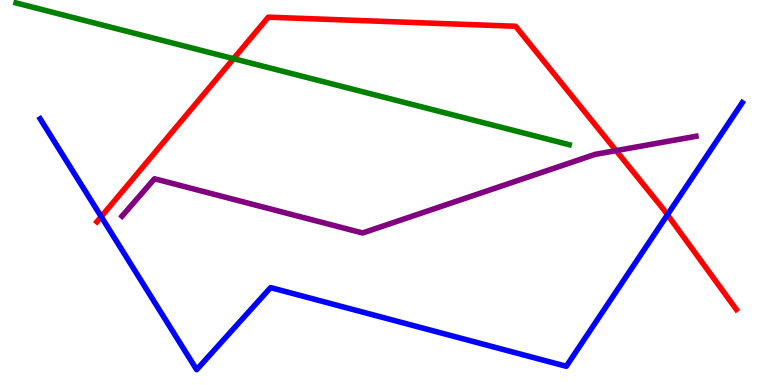[{'lines': ['blue', 'red'], 'intersections': [{'x': 1.31, 'y': 4.37}, {'x': 8.61, 'y': 4.42}]}, {'lines': ['green', 'red'], 'intersections': [{'x': 3.01, 'y': 8.48}]}, {'lines': ['purple', 'red'], 'intersections': [{'x': 7.95, 'y': 6.09}]}, {'lines': ['blue', 'green'], 'intersections': []}, {'lines': ['blue', 'purple'], 'intersections': []}, {'lines': ['green', 'purple'], 'intersections': []}]